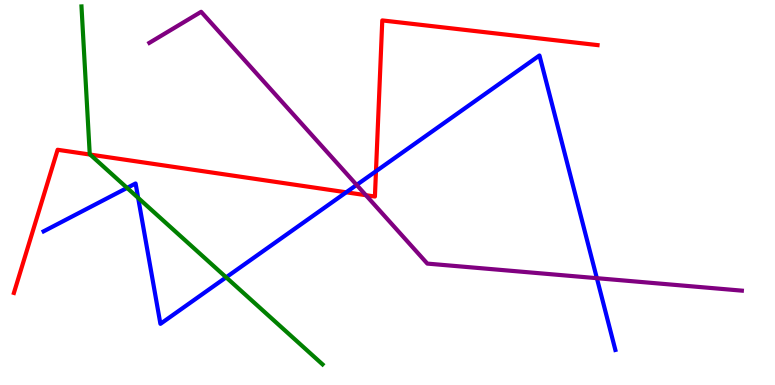[{'lines': ['blue', 'red'], 'intersections': [{'x': 4.47, 'y': 5.01}, {'x': 4.85, 'y': 5.55}]}, {'lines': ['green', 'red'], 'intersections': [{'x': 1.16, 'y': 5.99}]}, {'lines': ['purple', 'red'], 'intersections': [{'x': 4.72, 'y': 4.93}]}, {'lines': ['blue', 'green'], 'intersections': [{'x': 1.64, 'y': 5.12}, {'x': 1.78, 'y': 4.86}, {'x': 2.92, 'y': 2.8}]}, {'lines': ['blue', 'purple'], 'intersections': [{'x': 4.6, 'y': 5.2}, {'x': 7.7, 'y': 2.77}]}, {'lines': ['green', 'purple'], 'intersections': []}]